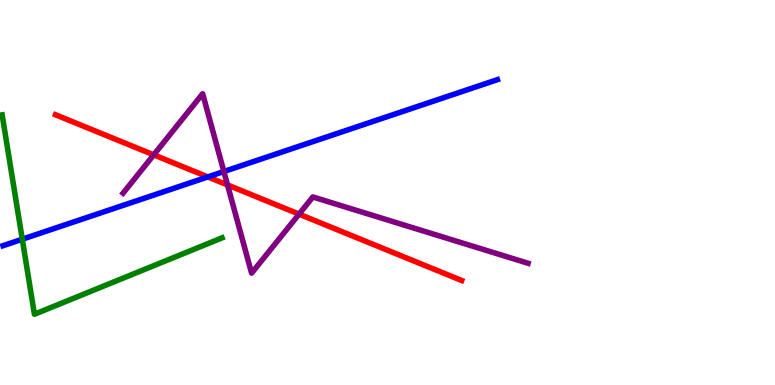[{'lines': ['blue', 'red'], 'intersections': [{'x': 2.68, 'y': 5.4}]}, {'lines': ['green', 'red'], 'intersections': []}, {'lines': ['purple', 'red'], 'intersections': [{'x': 1.98, 'y': 5.98}, {'x': 2.94, 'y': 5.2}, {'x': 3.86, 'y': 4.44}]}, {'lines': ['blue', 'green'], 'intersections': [{'x': 0.287, 'y': 3.79}]}, {'lines': ['blue', 'purple'], 'intersections': [{'x': 2.89, 'y': 5.54}]}, {'lines': ['green', 'purple'], 'intersections': []}]